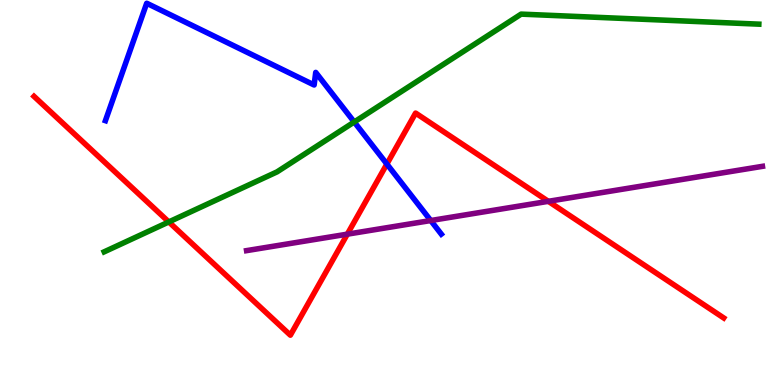[{'lines': ['blue', 'red'], 'intersections': [{'x': 4.99, 'y': 5.74}]}, {'lines': ['green', 'red'], 'intersections': [{'x': 2.18, 'y': 4.24}]}, {'lines': ['purple', 'red'], 'intersections': [{'x': 4.48, 'y': 3.92}, {'x': 7.08, 'y': 4.77}]}, {'lines': ['blue', 'green'], 'intersections': [{'x': 4.57, 'y': 6.83}]}, {'lines': ['blue', 'purple'], 'intersections': [{'x': 5.56, 'y': 4.27}]}, {'lines': ['green', 'purple'], 'intersections': []}]